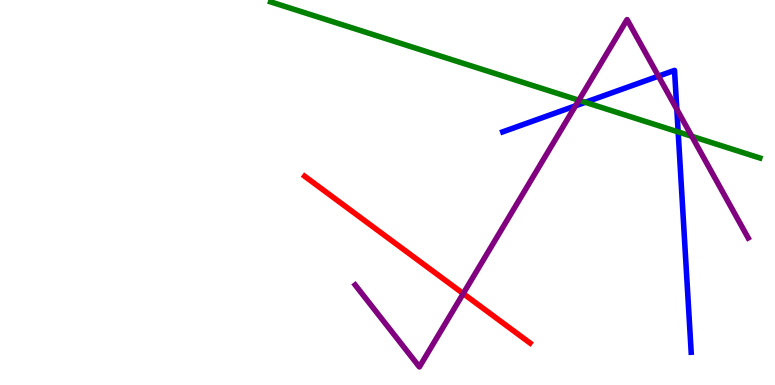[{'lines': ['blue', 'red'], 'intersections': []}, {'lines': ['green', 'red'], 'intersections': []}, {'lines': ['purple', 'red'], 'intersections': [{'x': 5.98, 'y': 2.37}]}, {'lines': ['blue', 'green'], 'intersections': [{'x': 7.55, 'y': 7.34}, {'x': 8.75, 'y': 6.57}]}, {'lines': ['blue', 'purple'], 'intersections': [{'x': 7.43, 'y': 7.25}, {'x': 8.5, 'y': 8.02}, {'x': 8.73, 'y': 7.16}]}, {'lines': ['green', 'purple'], 'intersections': [{'x': 7.47, 'y': 7.4}, {'x': 8.93, 'y': 6.46}]}]